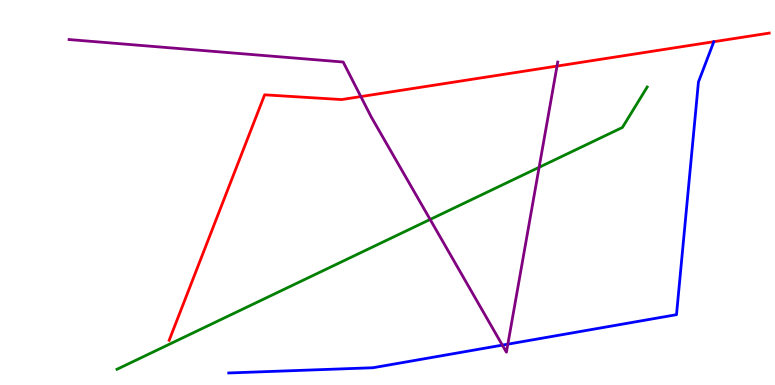[{'lines': ['blue', 'red'], 'intersections': []}, {'lines': ['green', 'red'], 'intersections': []}, {'lines': ['purple', 'red'], 'intersections': [{'x': 4.66, 'y': 7.49}, {'x': 7.19, 'y': 8.28}]}, {'lines': ['blue', 'green'], 'intersections': []}, {'lines': ['blue', 'purple'], 'intersections': [{'x': 6.48, 'y': 1.04}, {'x': 6.55, 'y': 1.06}]}, {'lines': ['green', 'purple'], 'intersections': [{'x': 5.55, 'y': 4.3}, {'x': 6.96, 'y': 5.65}]}]